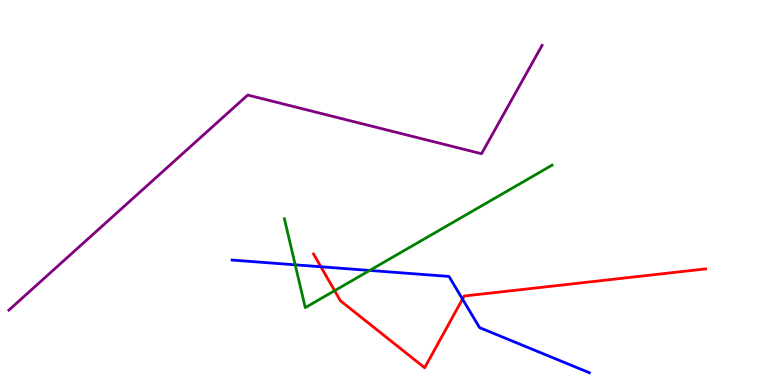[{'lines': ['blue', 'red'], 'intersections': [{'x': 4.14, 'y': 3.07}, {'x': 5.97, 'y': 2.23}]}, {'lines': ['green', 'red'], 'intersections': [{'x': 4.32, 'y': 2.45}]}, {'lines': ['purple', 'red'], 'intersections': []}, {'lines': ['blue', 'green'], 'intersections': [{'x': 3.81, 'y': 3.12}, {'x': 4.77, 'y': 2.98}]}, {'lines': ['blue', 'purple'], 'intersections': []}, {'lines': ['green', 'purple'], 'intersections': []}]